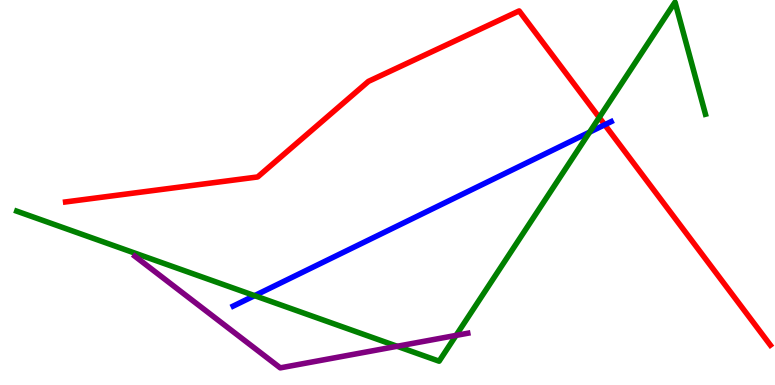[{'lines': ['blue', 'red'], 'intersections': [{'x': 7.8, 'y': 6.76}]}, {'lines': ['green', 'red'], 'intersections': [{'x': 7.73, 'y': 6.95}]}, {'lines': ['purple', 'red'], 'intersections': []}, {'lines': ['blue', 'green'], 'intersections': [{'x': 3.29, 'y': 2.32}, {'x': 7.61, 'y': 6.57}]}, {'lines': ['blue', 'purple'], 'intersections': []}, {'lines': ['green', 'purple'], 'intersections': [{'x': 5.12, 'y': 1.01}, {'x': 5.88, 'y': 1.29}]}]